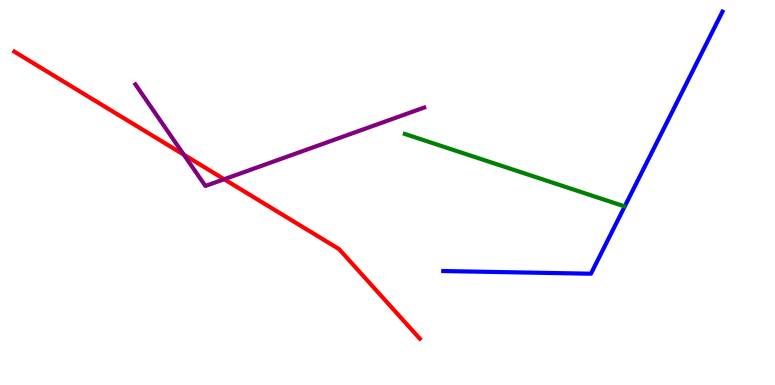[{'lines': ['blue', 'red'], 'intersections': []}, {'lines': ['green', 'red'], 'intersections': []}, {'lines': ['purple', 'red'], 'intersections': [{'x': 2.37, 'y': 5.98}, {'x': 2.89, 'y': 5.34}]}, {'lines': ['blue', 'green'], 'intersections': []}, {'lines': ['blue', 'purple'], 'intersections': []}, {'lines': ['green', 'purple'], 'intersections': []}]